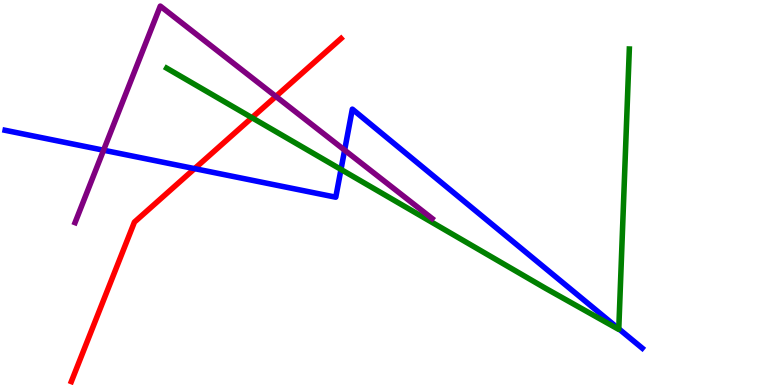[{'lines': ['blue', 'red'], 'intersections': [{'x': 2.51, 'y': 5.62}]}, {'lines': ['green', 'red'], 'intersections': [{'x': 3.25, 'y': 6.94}]}, {'lines': ['purple', 'red'], 'intersections': [{'x': 3.56, 'y': 7.5}]}, {'lines': ['blue', 'green'], 'intersections': [{'x': 4.4, 'y': 5.6}, {'x': 7.98, 'y': 1.46}]}, {'lines': ['blue', 'purple'], 'intersections': [{'x': 1.34, 'y': 6.1}, {'x': 4.45, 'y': 6.1}]}, {'lines': ['green', 'purple'], 'intersections': []}]